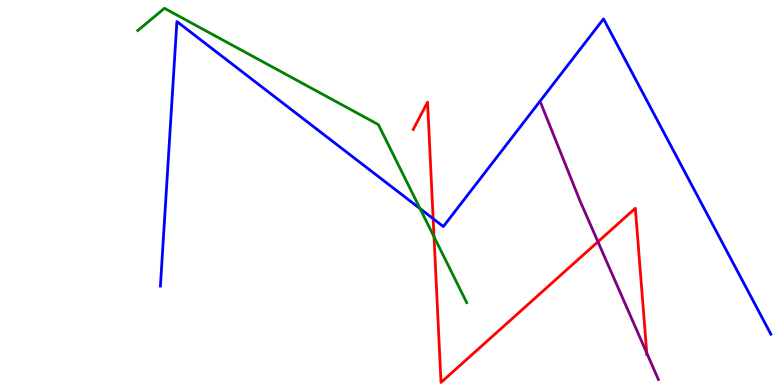[{'lines': ['blue', 'red'], 'intersections': [{'x': 5.59, 'y': 4.32}]}, {'lines': ['green', 'red'], 'intersections': [{'x': 5.6, 'y': 3.85}]}, {'lines': ['purple', 'red'], 'intersections': [{'x': 7.72, 'y': 3.72}, {'x': 8.35, 'y': 0.831}]}, {'lines': ['blue', 'green'], 'intersections': [{'x': 5.42, 'y': 4.58}]}, {'lines': ['blue', 'purple'], 'intersections': []}, {'lines': ['green', 'purple'], 'intersections': []}]